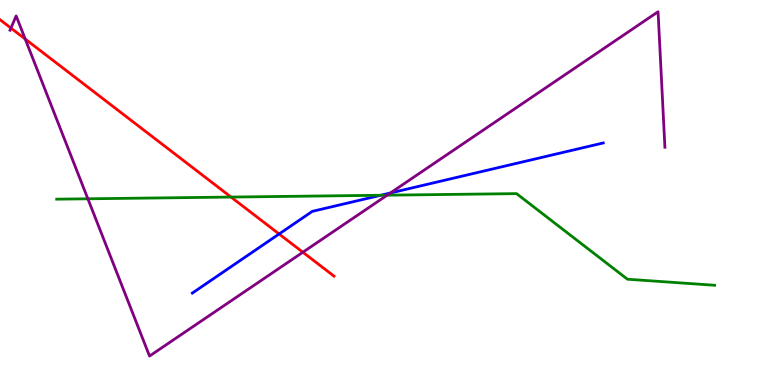[{'lines': ['blue', 'red'], 'intersections': [{'x': 3.6, 'y': 3.92}]}, {'lines': ['green', 'red'], 'intersections': [{'x': 2.98, 'y': 4.88}]}, {'lines': ['purple', 'red'], 'intersections': [{'x': 0.141, 'y': 9.27}, {'x': 0.325, 'y': 8.99}, {'x': 3.91, 'y': 3.45}]}, {'lines': ['blue', 'green'], 'intersections': [{'x': 4.91, 'y': 4.93}]}, {'lines': ['blue', 'purple'], 'intersections': [{'x': 5.04, 'y': 4.99}]}, {'lines': ['green', 'purple'], 'intersections': [{'x': 1.13, 'y': 4.84}, {'x': 5.0, 'y': 4.93}]}]